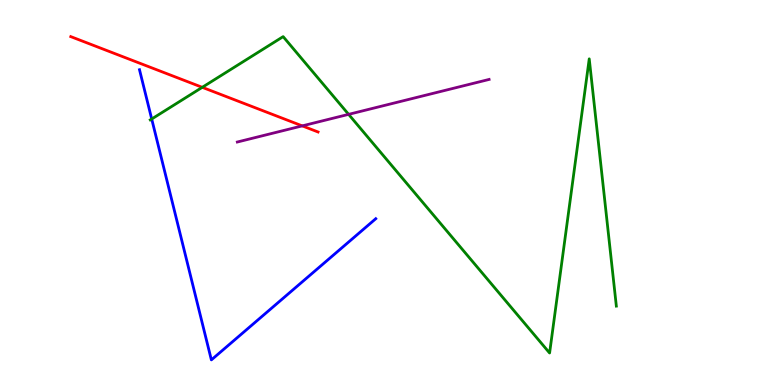[{'lines': ['blue', 'red'], 'intersections': []}, {'lines': ['green', 'red'], 'intersections': [{'x': 2.61, 'y': 7.73}]}, {'lines': ['purple', 'red'], 'intersections': [{'x': 3.9, 'y': 6.73}]}, {'lines': ['blue', 'green'], 'intersections': [{'x': 1.96, 'y': 6.91}]}, {'lines': ['blue', 'purple'], 'intersections': []}, {'lines': ['green', 'purple'], 'intersections': [{'x': 4.5, 'y': 7.03}]}]